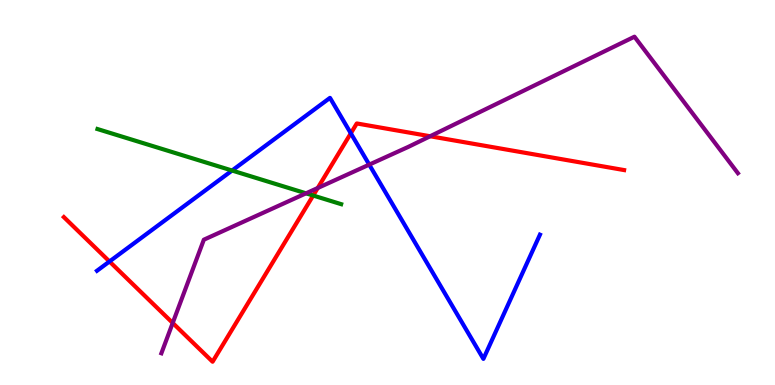[{'lines': ['blue', 'red'], 'intersections': [{'x': 1.41, 'y': 3.21}, {'x': 4.53, 'y': 6.54}]}, {'lines': ['green', 'red'], 'intersections': [{'x': 4.04, 'y': 4.92}]}, {'lines': ['purple', 'red'], 'intersections': [{'x': 2.23, 'y': 1.61}, {'x': 4.1, 'y': 5.12}, {'x': 5.55, 'y': 6.46}]}, {'lines': ['blue', 'green'], 'intersections': [{'x': 2.99, 'y': 5.57}]}, {'lines': ['blue', 'purple'], 'intersections': [{'x': 4.76, 'y': 5.72}]}, {'lines': ['green', 'purple'], 'intersections': [{'x': 3.95, 'y': 4.98}]}]